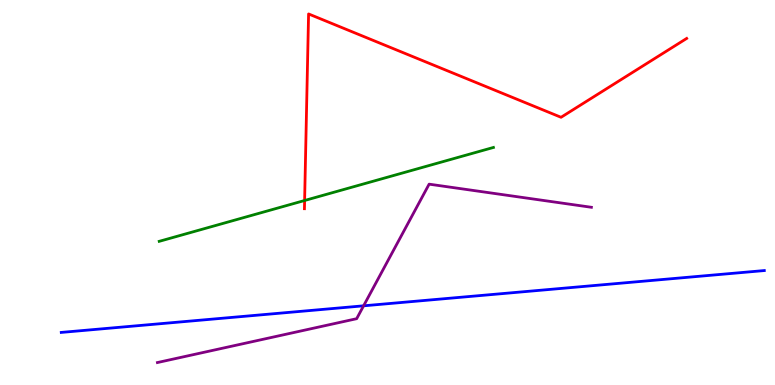[{'lines': ['blue', 'red'], 'intersections': []}, {'lines': ['green', 'red'], 'intersections': [{'x': 3.93, 'y': 4.79}]}, {'lines': ['purple', 'red'], 'intersections': []}, {'lines': ['blue', 'green'], 'intersections': []}, {'lines': ['blue', 'purple'], 'intersections': [{'x': 4.69, 'y': 2.06}]}, {'lines': ['green', 'purple'], 'intersections': []}]